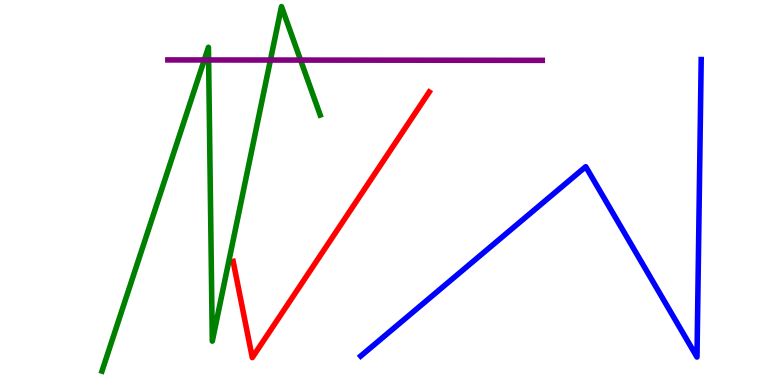[{'lines': ['blue', 'red'], 'intersections': []}, {'lines': ['green', 'red'], 'intersections': []}, {'lines': ['purple', 'red'], 'intersections': []}, {'lines': ['blue', 'green'], 'intersections': []}, {'lines': ['blue', 'purple'], 'intersections': []}, {'lines': ['green', 'purple'], 'intersections': [{'x': 2.64, 'y': 8.44}, {'x': 2.69, 'y': 8.44}, {'x': 3.49, 'y': 8.44}, {'x': 3.88, 'y': 8.44}]}]